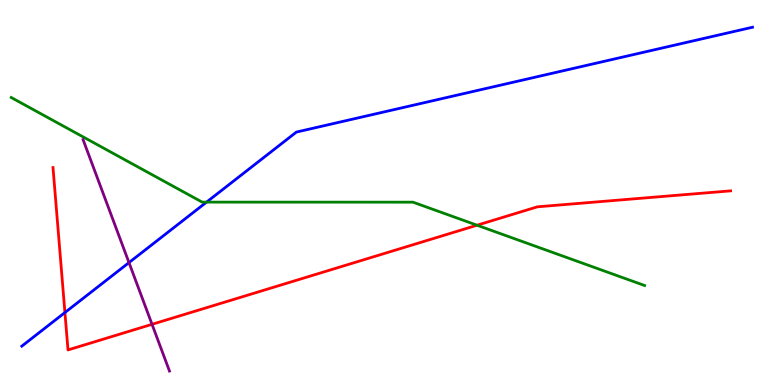[{'lines': ['blue', 'red'], 'intersections': [{'x': 0.838, 'y': 1.88}]}, {'lines': ['green', 'red'], 'intersections': [{'x': 6.16, 'y': 4.15}]}, {'lines': ['purple', 'red'], 'intersections': [{'x': 1.96, 'y': 1.58}]}, {'lines': ['blue', 'green'], 'intersections': [{'x': 2.67, 'y': 4.75}]}, {'lines': ['blue', 'purple'], 'intersections': [{'x': 1.66, 'y': 3.18}]}, {'lines': ['green', 'purple'], 'intersections': []}]